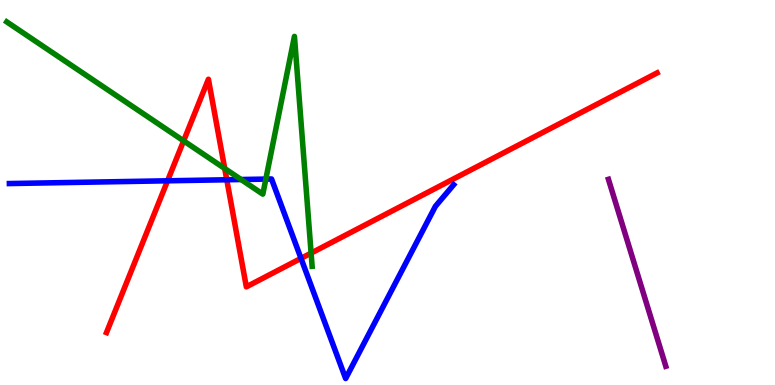[{'lines': ['blue', 'red'], 'intersections': [{'x': 2.16, 'y': 5.3}, {'x': 2.93, 'y': 5.33}, {'x': 3.88, 'y': 3.29}]}, {'lines': ['green', 'red'], 'intersections': [{'x': 2.37, 'y': 6.34}, {'x': 2.9, 'y': 5.62}, {'x': 4.01, 'y': 3.43}]}, {'lines': ['purple', 'red'], 'intersections': []}, {'lines': ['blue', 'green'], 'intersections': [{'x': 3.11, 'y': 5.34}, {'x': 3.43, 'y': 5.35}]}, {'lines': ['blue', 'purple'], 'intersections': []}, {'lines': ['green', 'purple'], 'intersections': []}]